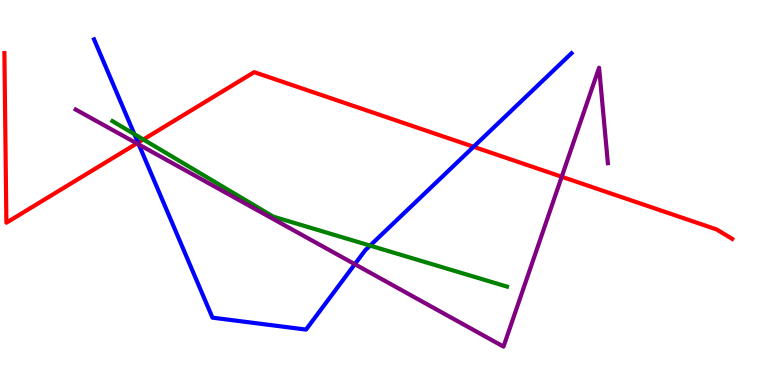[{'lines': ['blue', 'red'], 'intersections': [{'x': 1.78, 'y': 6.29}, {'x': 6.11, 'y': 6.19}]}, {'lines': ['green', 'red'], 'intersections': [{'x': 1.85, 'y': 6.38}]}, {'lines': ['purple', 'red'], 'intersections': [{'x': 1.77, 'y': 6.27}, {'x': 7.25, 'y': 5.41}]}, {'lines': ['blue', 'green'], 'intersections': [{'x': 1.73, 'y': 6.51}, {'x': 4.78, 'y': 3.62}]}, {'lines': ['blue', 'purple'], 'intersections': [{'x': 1.79, 'y': 6.25}, {'x': 4.58, 'y': 3.14}]}, {'lines': ['green', 'purple'], 'intersections': []}]